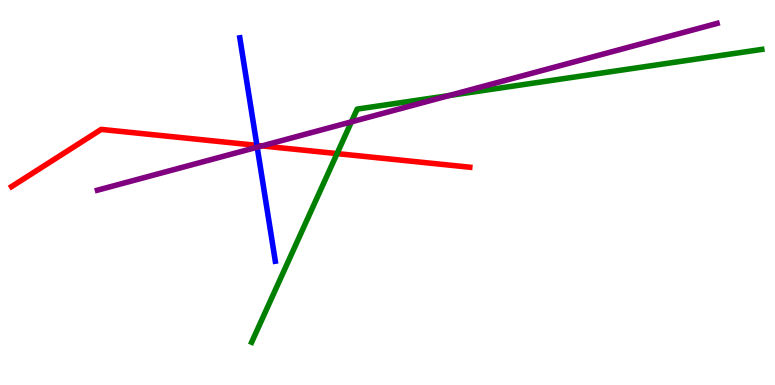[{'lines': ['blue', 'red'], 'intersections': [{'x': 3.31, 'y': 6.22}]}, {'lines': ['green', 'red'], 'intersections': [{'x': 4.35, 'y': 6.01}]}, {'lines': ['purple', 'red'], 'intersections': [{'x': 3.38, 'y': 6.21}]}, {'lines': ['blue', 'green'], 'intersections': []}, {'lines': ['blue', 'purple'], 'intersections': [{'x': 3.32, 'y': 6.18}]}, {'lines': ['green', 'purple'], 'intersections': [{'x': 4.53, 'y': 6.84}, {'x': 5.8, 'y': 7.52}]}]